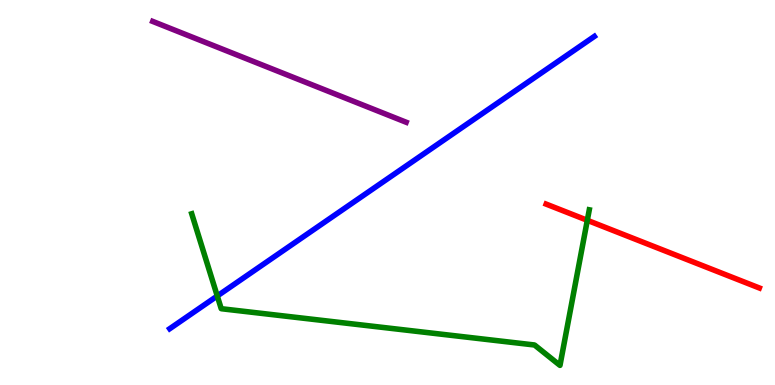[{'lines': ['blue', 'red'], 'intersections': []}, {'lines': ['green', 'red'], 'intersections': [{'x': 7.58, 'y': 4.28}]}, {'lines': ['purple', 'red'], 'intersections': []}, {'lines': ['blue', 'green'], 'intersections': [{'x': 2.8, 'y': 2.31}]}, {'lines': ['blue', 'purple'], 'intersections': []}, {'lines': ['green', 'purple'], 'intersections': []}]